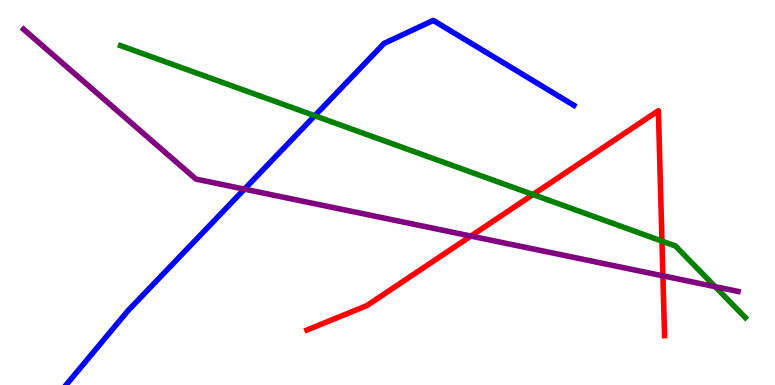[{'lines': ['blue', 'red'], 'intersections': []}, {'lines': ['green', 'red'], 'intersections': [{'x': 6.88, 'y': 4.95}, {'x': 8.54, 'y': 3.74}]}, {'lines': ['purple', 'red'], 'intersections': [{'x': 6.08, 'y': 3.87}, {'x': 8.55, 'y': 2.84}]}, {'lines': ['blue', 'green'], 'intersections': [{'x': 4.06, 'y': 6.99}]}, {'lines': ['blue', 'purple'], 'intersections': [{'x': 3.15, 'y': 5.09}]}, {'lines': ['green', 'purple'], 'intersections': [{'x': 9.23, 'y': 2.55}]}]